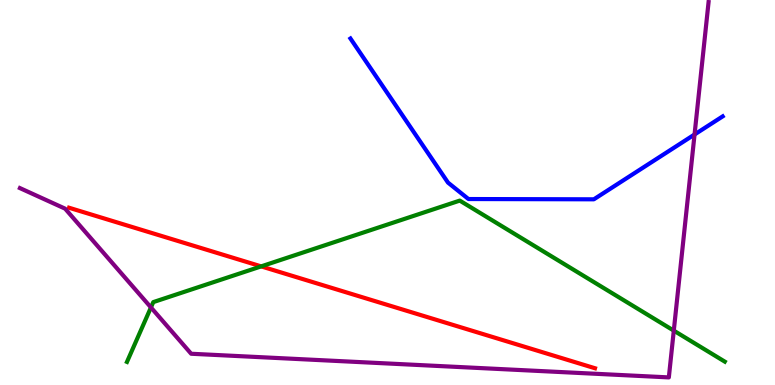[{'lines': ['blue', 'red'], 'intersections': []}, {'lines': ['green', 'red'], 'intersections': [{'x': 3.37, 'y': 3.08}]}, {'lines': ['purple', 'red'], 'intersections': []}, {'lines': ['blue', 'green'], 'intersections': []}, {'lines': ['blue', 'purple'], 'intersections': [{'x': 8.96, 'y': 6.51}]}, {'lines': ['green', 'purple'], 'intersections': [{'x': 1.95, 'y': 2.01}, {'x': 8.69, 'y': 1.41}]}]